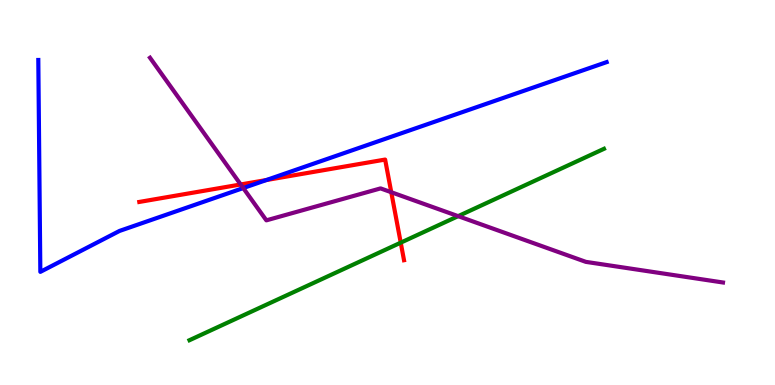[{'lines': ['blue', 'red'], 'intersections': [{'x': 3.44, 'y': 5.32}]}, {'lines': ['green', 'red'], 'intersections': [{'x': 5.17, 'y': 3.7}]}, {'lines': ['purple', 'red'], 'intersections': [{'x': 3.11, 'y': 5.21}, {'x': 5.05, 'y': 5.01}]}, {'lines': ['blue', 'green'], 'intersections': []}, {'lines': ['blue', 'purple'], 'intersections': [{'x': 3.14, 'y': 5.12}]}, {'lines': ['green', 'purple'], 'intersections': [{'x': 5.91, 'y': 4.39}]}]